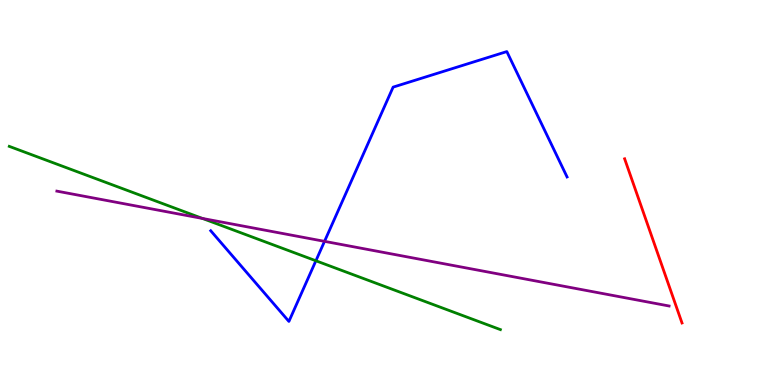[{'lines': ['blue', 'red'], 'intersections': []}, {'lines': ['green', 'red'], 'intersections': []}, {'lines': ['purple', 'red'], 'intersections': []}, {'lines': ['blue', 'green'], 'intersections': [{'x': 4.08, 'y': 3.23}]}, {'lines': ['blue', 'purple'], 'intersections': [{'x': 4.19, 'y': 3.73}]}, {'lines': ['green', 'purple'], 'intersections': [{'x': 2.61, 'y': 4.33}]}]